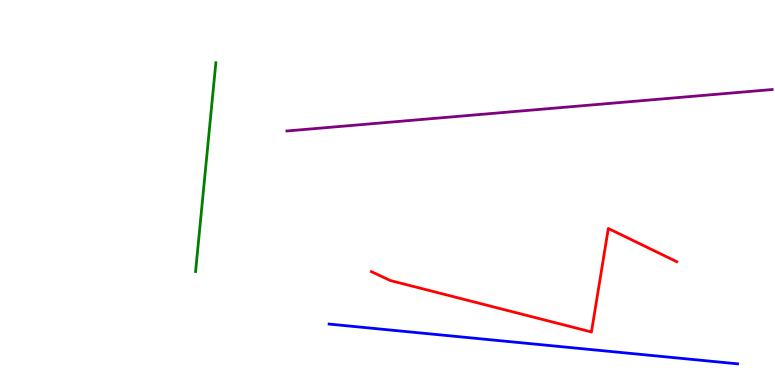[{'lines': ['blue', 'red'], 'intersections': []}, {'lines': ['green', 'red'], 'intersections': []}, {'lines': ['purple', 'red'], 'intersections': []}, {'lines': ['blue', 'green'], 'intersections': []}, {'lines': ['blue', 'purple'], 'intersections': []}, {'lines': ['green', 'purple'], 'intersections': []}]